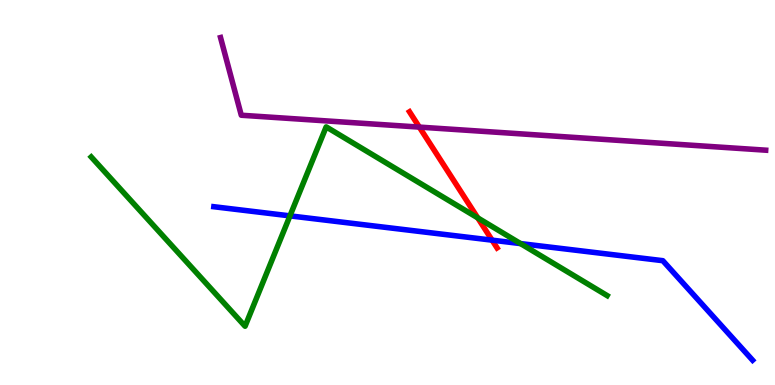[{'lines': ['blue', 'red'], 'intersections': [{'x': 6.35, 'y': 3.76}]}, {'lines': ['green', 'red'], 'intersections': [{'x': 6.16, 'y': 4.34}]}, {'lines': ['purple', 'red'], 'intersections': [{'x': 5.41, 'y': 6.7}]}, {'lines': ['blue', 'green'], 'intersections': [{'x': 3.74, 'y': 4.39}, {'x': 6.72, 'y': 3.67}]}, {'lines': ['blue', 'purple'], 'intersections': []}, {'lines': ['green', 'purple'], 'intersections': []}]